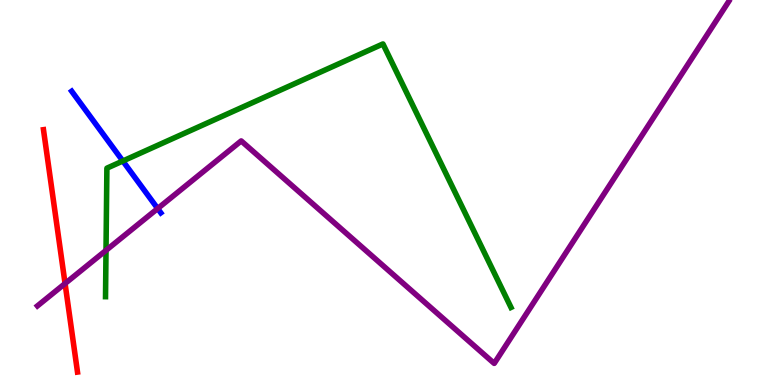[{'lines': ['blue', 'red'], 'intersections': []}, {'lines': ['green', 'red'], 'intersections': []}, {'lines': ['purple', 'red'], 'intersections': [{'x': 0.84, 'y': 2.64}]}, {'lines': ['blue', 'green'], 'intersections': [{'x': 1.58, 'y': 5.82}]}, {'lines': ['blue', 'purple'], 'intersections': [{'x': 2.03, 'y': 4.58}]}, {'lines': ['green', 'purple'], 'intersections': [{'x': 1.37, 'y': 3.5}]}]